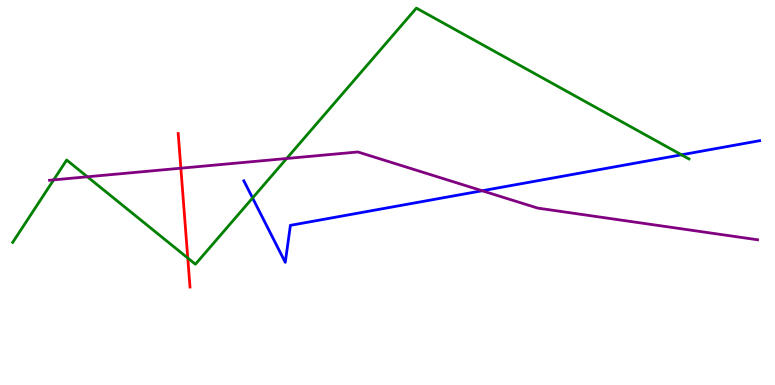[{'lines': ['blue', 'red'], 'intersections': []}, {'lines': ['green', 'red'], 'intersections': [{'x': 2.42, 'y': 3.3}]}, {'lines': ['purple', 'red'], 'intersections': [{'x': 2.33, 'y': 5.63}]}, {'lines': ['blue', 'green'], 'intersections': [{'x': 3.26, 'y': 4.86}, {'x': 8.79, 'y': 5.98}]}, {'lines': ['blue', 'purple'], 'intersections': [{'x': 6.22, 'y': 5.05}]}, {'lines': ['green', 'purple'], 'intersections': [{'x': 0.692, 'y': 5.33}, {'x': 1.13, 'y': 5.41}, {'x': 3.7, 'y': 5.88}]}]